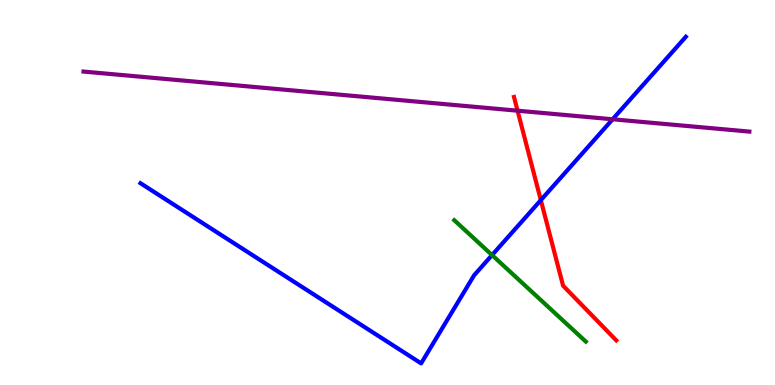[{'lines': ['blue', 'red'], 'intersections': [{'x': 6.98, 'y': 4.8}]}, {'lines': ['green', 'red'], 'intersections': []}, {'lines': ['purple', 'red'], 'intersections': [{'x': 6.68, 'y': 7.12}]}, {'lines': ['blue', 'green'], 'intersections': [{'x': 6.35, 'y': 3.37}]}, {'lines': ['blue', 'purple'], 'intersections': [{'x': 7.9, 'y': 6.9}]}, {'lines': ['green', 'purple'], 'intersections': []}]